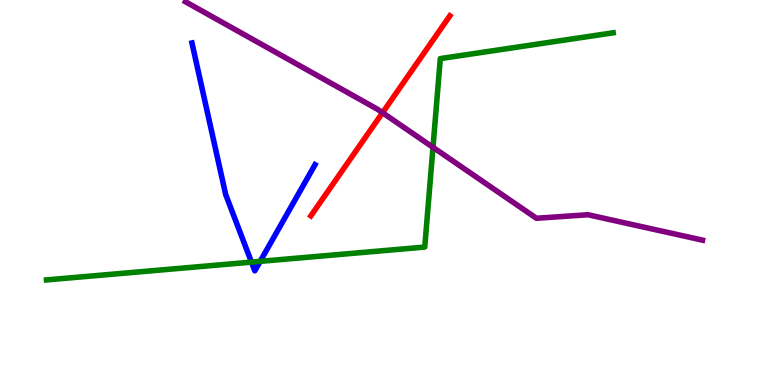[{'lines': ['blue', 'red'], 'intersections': []}, {'lines': ['green', 'red'], 'intersections': []}, {'lines': ['purple', 'red'], 'intersections': [{'x': 4.94, 'y': 7.07}]}, {'lines': ['blue', 'green'], 'intersections': [{'x': 3.24, 'y': 3.19}, {'x': 3.36, 'y': 3.21}]}, {'lines': ['blue', 'purple'], 'intersections': []}, {'lines': ['green', 'purple'], 'intersections': [{'x': 5.59, 'y': 6.17}]}]